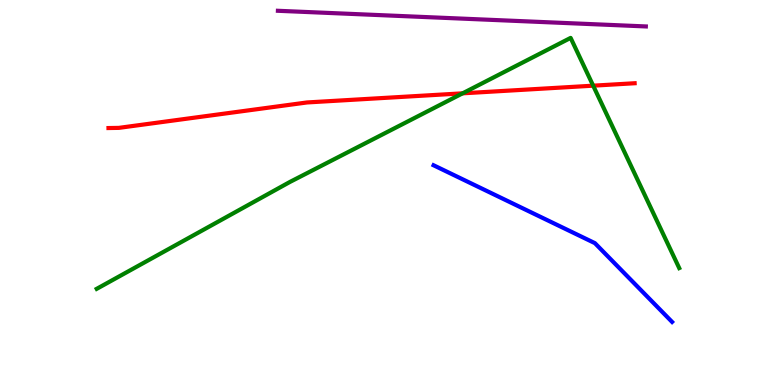[{'lines': ['blue', 'red'], 'intersections': []}, {'lines': ['green', 'red'], 'intersections': [{'x': 5.97, 'y': 7.58}, {'x': 7.65, 'y': 7.77}]}, {'lines': ['purple', 'red'], 'intersections': []}, {'lines': ['blue', 'green'], 'intersections': []}, {'lines': ['blue', 'purple'], 'intersections': []}, {'lines': ['green', 'purple'], 'intersections': []}]